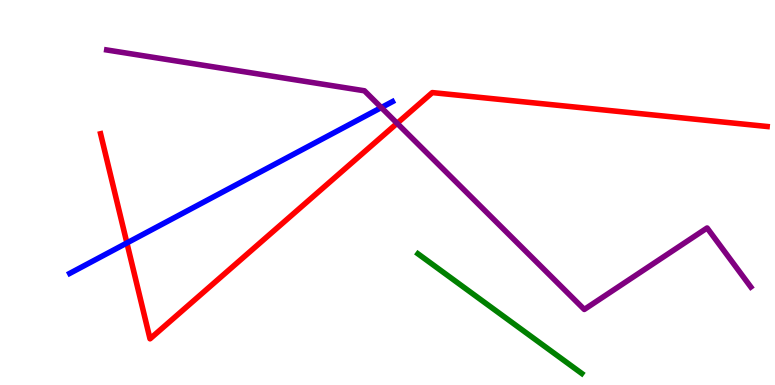[{'lines': ['blue', 'red'], 'intersections': [{'x': 1.64, 'y': 3.69}]}, {'lines': ['green', 'red'], 'intersections': []}, {'lines': ['purple', 'red'], 'intersections': [{'x': 5.12, 'y': 6.8}]}, {'lines': ['blue', 'green'], 'intersections': []}, {'lines': ['blue', 'purple'], 'intersections': [{'x': 4.92, 'y': 7.21}]}, {'lines': ['green', 'purple'], 'intersections': []}]